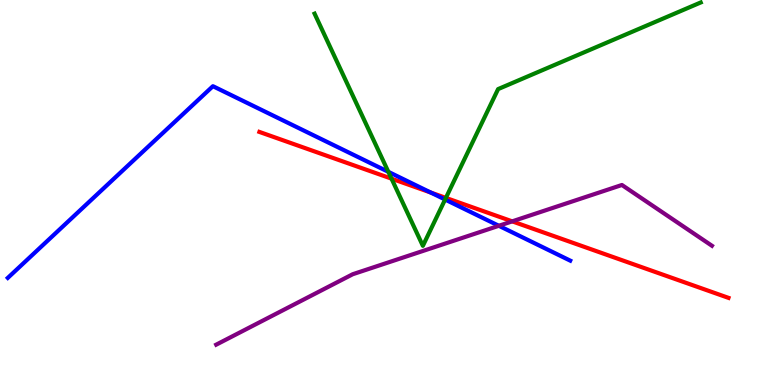[{'lines': ['blue', 'red'], 'intersections': [{'x': 5.56, 'y': 5.0}]}, {'lines': ['green', 'red'], 'intersections': [{'x': 5.05, 'y': 5.36}, {'x': 5.75, 'y': 4.86}]}, {'lines': ['purple', 'red'], 'intersections': [{'x': 6.61, 'y': 4.25}]}, {'lines': ['blue', 'green'], 'intersections': [{'x': 5.01, 'y': 5.54}, {'x': 5.74, 'y': 4.82}]}, {'lines': ['blue', 'purple'], 'intersections': [{'x': 6.44, 'y': 4.14}]}, {'lines': ['green', 'purple'], 'intersections': []}]